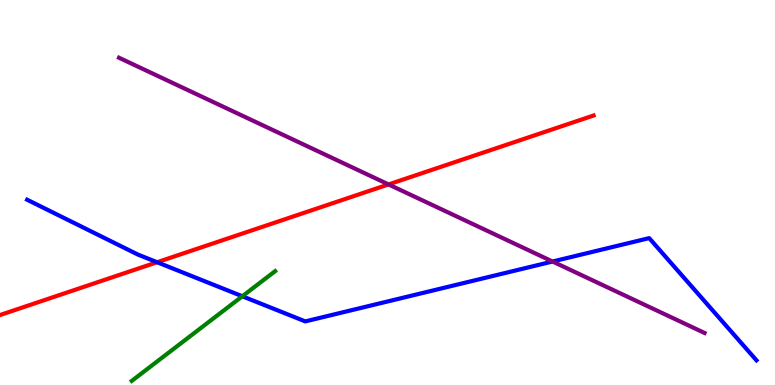[{'lines': ['blue', 'red'], 'intersections': [{'x': 2.03, 'y': 3.19}]}, {'lines': ['green', 'red'], 'intersections': []}, {'lines': ['purple', 'red'], 'intersections': [{'x': 5.01, 'y': 5.21}]}, {'lines': ['blue', 'green'], 'intersections': [{'x': 3.13, 'y': 2.3}]}, {'lines': ['blue', 'purple'], 'intersections': [{'x': 7.13, 'y': 3.21}]}, {'lines': ['green', 'purple'], 'intersections': []}]